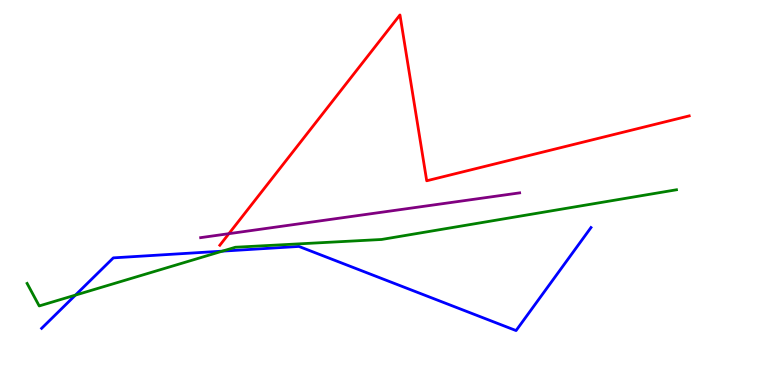[{'lines': ['blue', 'red'], 'intersections': []}, {'lines': ['green', 'red'], 'intersections': []}, {'lines': ['purple', 'red'], 'intersections': [{'x': 2.95, 'y': 3.93}]}, {'lines': ['blue', 'green'], 'intersections': [{'x': 0.974, 'y': 2.34}, {'x': 2.87, 'y': 3.48}]}, {'lines': ['blue', 'purple'], 'intersections': []}, {'lines': ['green', 'purple'], 'intersections': []}]